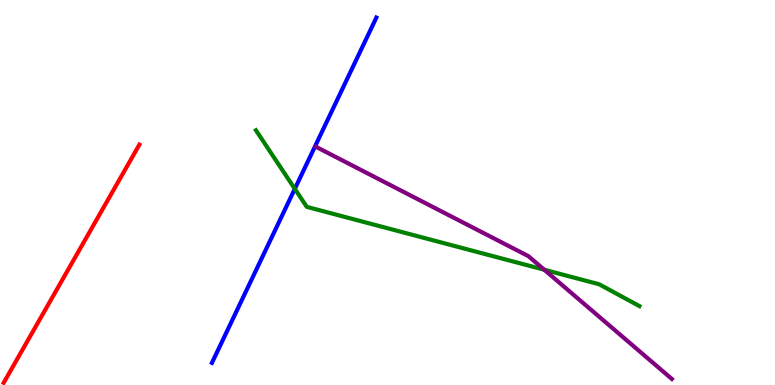[{'lines': ['blue', 'red'], 'intersections': []}, {'lines': ['green', 'red'], 'intersections': []}, {'lines': ['purple', 'red'], 'intersections': []}, {'lines': ['blue', 'green'], 'intersections': [{'x': 3.8, 'y': 5.1}]}, {'lines': ['blue', 'purple'], 'intersections': []}, {'lines': ['green', 'purple'], 'intersections': [{'x': 7.02, 'y': 2.99}]}]